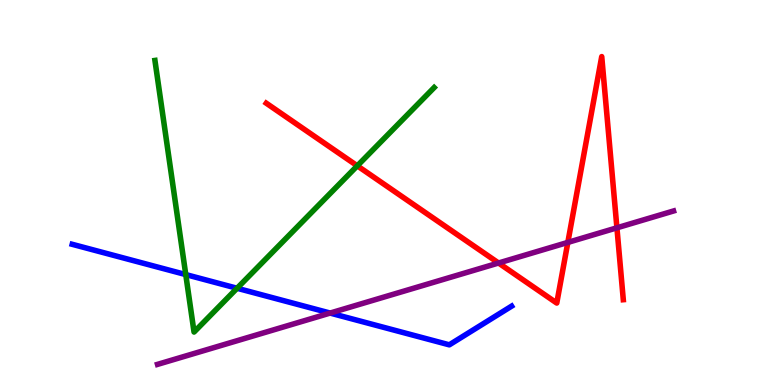[{'lines': ['blue', 'red'], 'intersections': []}, {'lines': ['green', 'red'], 'intersections': [{'x': 4.61, 'y': 5.69}]}, {'lines': ['purple', 'red'], 'intersections': [{'x': 6.43, 'y': 3.17}, {'x': 7.33, 'y': 3.7}, {'x': 7.96, 'y': 4.08}]}, {'lines': ['blue', 'green'], 'intersections': [{'x': 2.4, 'y': 2.87}, {'x': 3.06, 'y': 2.51}]}, {'lines': ['blue', 'purple'], 'intersections': [{'x': 4.26, 'y': 1.87}]}, {'lines': ['green', 'purple'], 'intersections': []}]